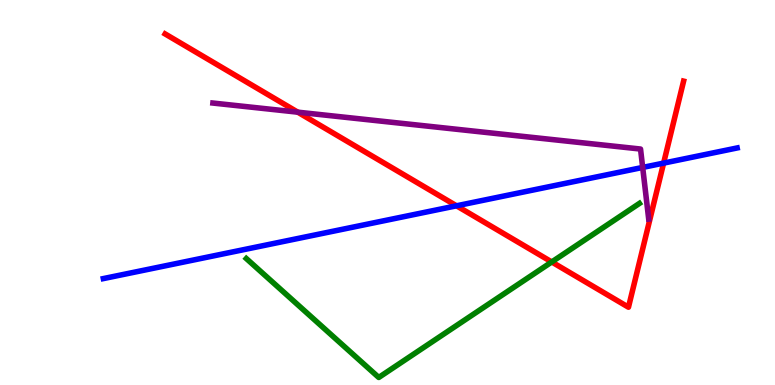[{'lines': ['blue', 'red'], 'intersections': [{'x': 5.89, 'y': 4.65}, {'x': 8.56, 'y': 5.76}]}, {'lines': ['green', 'red'], 'intersections': [{'x': 7.12, 'y': 3.2}]}, {'lines': ['purple', 'red'], 'intersections': [{'x': 3.84, 'y': 7.09}]}, {'lines': ['blue', 'green'], 'intersections': []}, {'lines': ['blue', 'purple'], 'intersections': [{'x': 8.29, 'y': 5.65}]}, {'lines': ['green', 'purple'], 'intersections': []}]